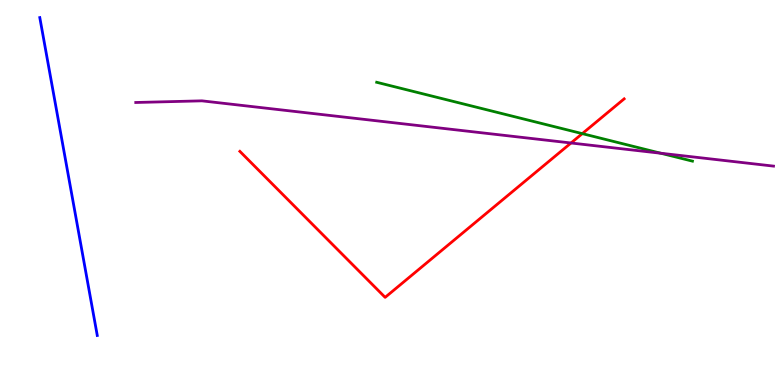[{'lines': ['blue', 'red'], 'intersections': []}, {'lines': ['green', 'red'], 'intersections': [{'x': 7.51, 'y': 6.53}]}, {'lines': ['purple', 'red'], 'intersections': [{'x': 7.37, 'y': 6.29}]}, {'lines': ['blue', 'green'], 'intersections': []}, {'lines': ['blue', 'purple'], 'intersections': []}, {'lines': ['green', 'purple'], 'intersections': [{'x': 8.53, 'y': 6.02}]}]